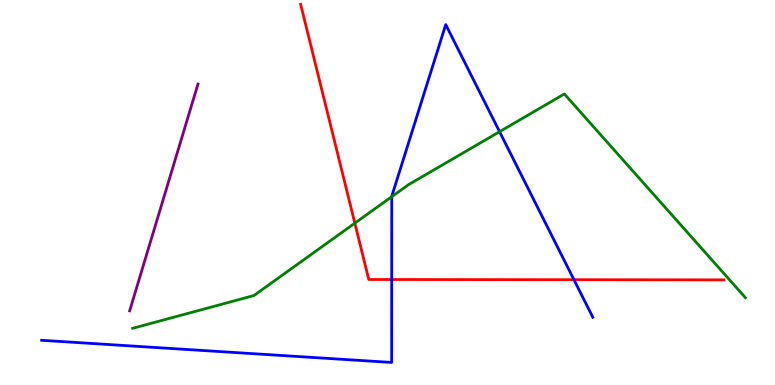[{'lines': ['blue', 'red'], 'intersections': [{'x': 5.05, 'y': 2.74}, {'x': 7.41, 'y': 2.73}]}, {'lines': ['green', 'red'], 'intersections': [{'x': 4.58, 'y': 4.2}]}, {'lines': ['purple', 'red'], 'intersections': []}, {'lines': ['blue', 'green'], 'intersections': [{'x': 5.05, 'y': 4.89}, {'x': 6.45, 'y': 6.58}]}, {'lines': ['blue', 'purple'], 'intersections': []}, {'lines': ['green', 'purple'], 'intersections': []}]